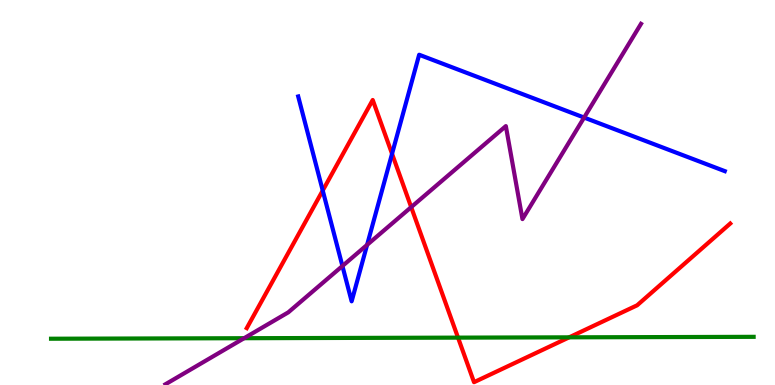[{'lines': ['blue', 'red'], 'intersections': [{'x': 4.16, 'y': 5.05}, {'x': 5.06, 'y': 6.01}]}, {'lines': ['green', 'red'], 'intersections': [{'x': 5.91, 'y': 1.23}, {'x': 7.34, 'y': 1.24}]}, {'lines': ['purple', 'red'], 'intersections': [{'x': 5.31, 'y': 4.62}]}, {'lines': ['blue', 'green'], 'intersections': []}, {'lines': ['blue', 'purple'], 'intersections': [{'x': 4.42, 'y': 3.09}, {'x': 4.74, 'y': 3.64}, {'x': 7.54, 'y': 6.95}]}, {'lines': ['green', 'purple'], 'intersections': [{'x': 3.15, 'y': 1.22}]}]